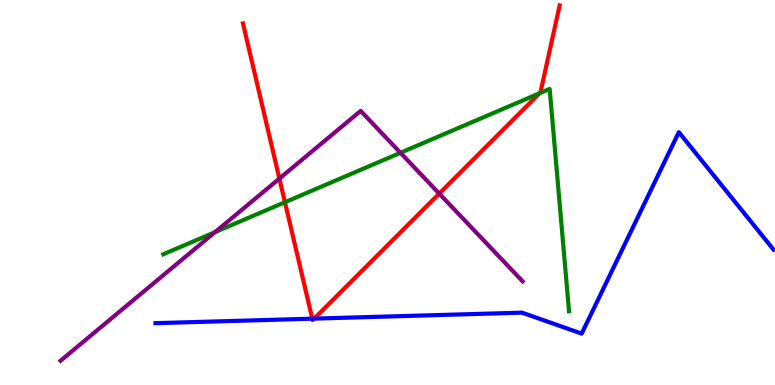[{'lines': ['blue', 'red'], 'intersections': [{'x': 4.03, 'y': 1.72}, {'x': 4.05, 'y': 1.72}]}, {'lines': ['green', 'red'], 'intersections': [{'x': 3.68, 'y': 4.75}, {'x': 6.96, 'y': 7.58}]}, {'lines': ['purple', 'red'], 'intersections': [{'x': 3.6, 'y': 5.36}, {'x': 5.67, 'y': 4.97}]}, {'lines': ['blue', 'green'], 'intersections': []}, {'lines': ['blue', 'purple'], 'intersections': []}, {'lines': ['green', 'purple'], 'intersections': [{'x': 2.77, 'y': 3.97}, {'x': 5.17, 'y': 6.03}]}]